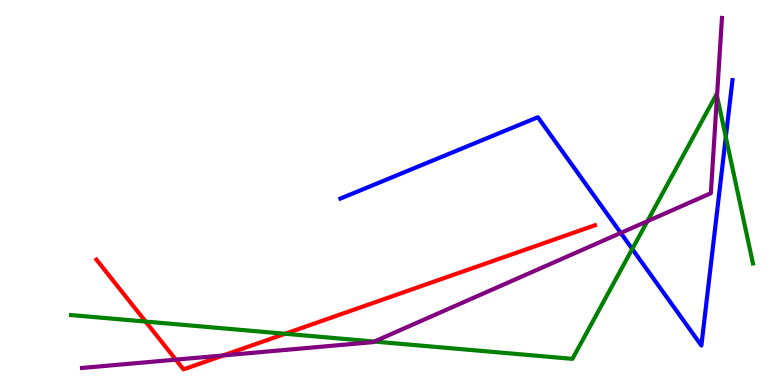[{'lines': ['blue', 'red'], 'intersections': []}, {'lines': ['green', 'red'], 'intersections': [{'x': 1.88, 'y': 1.65}, {'x': 3.68, 'y': 1.33}]}, {'lines': ['purple', 'red'], 'intersections': [{'x': 2.27, 'y': 0.659}, {'x': 2.88, 'y': 0.768}]}, {'lines': ['blue', 'green'], 'intersections': [{'x': 8.16, 'y': 3.53}, {'x': 9.37, 'y': 6.44}]}, {'lines': ['blue', 'purple'], 'intersections': [{'x': 8.01, 'y': 3.95}]}, {'lines': ['green', 'purple'], 'intersections': [{'x': 4.83, 'y': 1.13}, {'x': 8.35, 'y': 4.25}, {'x': 9.25, 'y': 7.51}]}]